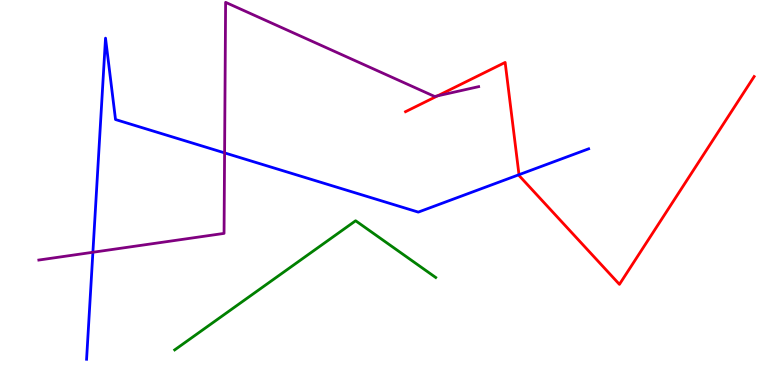[{'lines': ['blue', 'red'], 'intersections': [{'x': 6.7, 'y': 5.46}]}, {'lines': ['green', 'red'], 'intersections': []}, {'lines': ['purple', 'red'], 'intersections': [{'x': 5.65, 'y': 7.51}]}, {'lines': ['blue', 'green'], 'intersections': []}, {'lines': ['blue', 'purple'], 'intersections': [{'x': 1.2, 'y': 3.45}, {'x': 2.9, 'y': 6.03}]}, {'lines': ['green', 'purple'], 'intersections': []}]